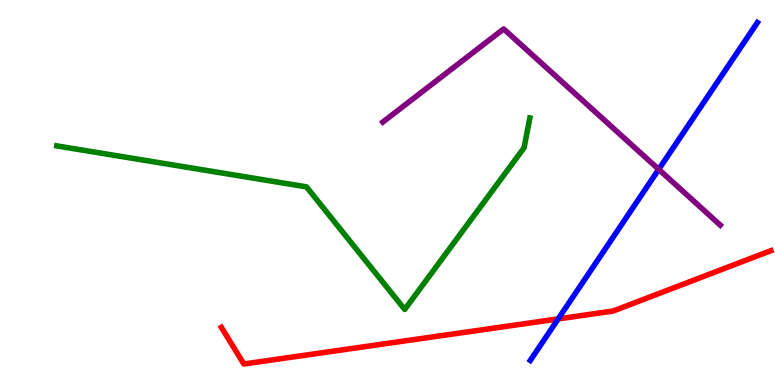[{'lines': ['blue', 'red'], 'intersections': [{'x': 7.2, 'y': 1.72}]}, {'lines': ['green', 'red'], 'intersections': []}, {'lines': ['purple', 'red'], 'intersections': []}, {'lines': ['blue', 'green'], 'intersections': []}, {'lines': ['blue', 'purple'], 'intersections': [{'x': 8.5, 'y': 5.6}]}, {'lines': ['green', 'purple'], 'intersections': []}]